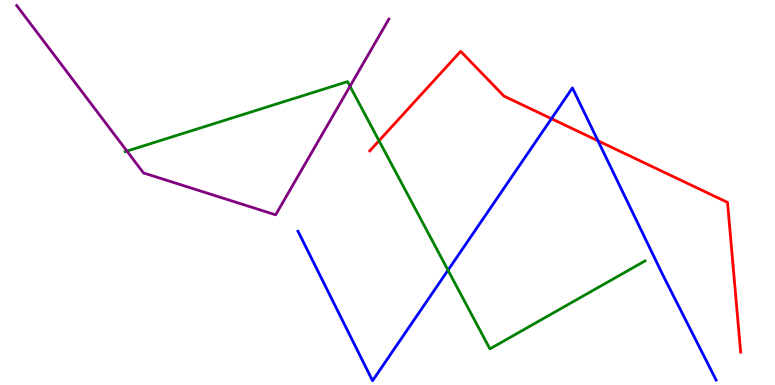[{'lines': ['blue', 'red'], 'intersections': [{'x': 7.12, 'y': 6.92}, {'x': 7.72, 'y': 6.34}]}, {'lines': ['green', 'red'], 'intersections': [{'x': 4.89, 'y': 6.34}]}, {'lines': ['purple', 'red'], 'intersections': []}, {'lines': ['blue', 'green'], 'intersections': [{'x': 5.78, 'y': 2.98}]}, {'lines': ['blue', 'purple'], 'intersections': []}, {'lines': ['green', 'purple'], 'intersections': [{'x': 1.64, 'y': 6.08}, {'x': 4.52, 'y': 7.76}]}]